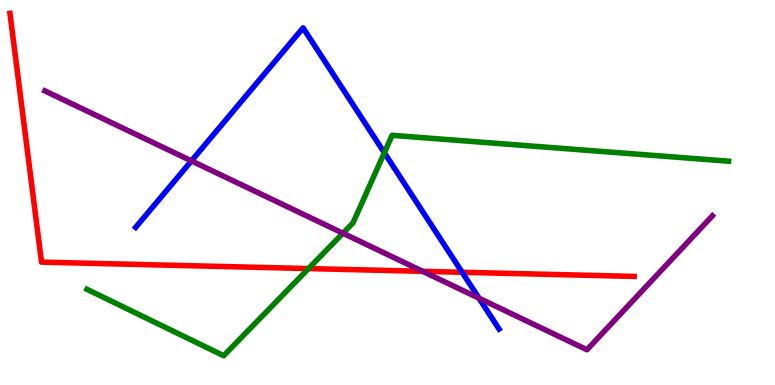[{'lines': ['blue', 'red'], 'intersections': [{'x': 5.96, 'y': 2.93}]}, {'lines': ['green', 'red'], 'intersections': [{'x': 3.98, 'y': 3.02}]}, {'lines': ['purple', 'red'], 'intersections': [{'x': 5.45, 'y': 2.95}]}, {'lines': ['blue', 'green'], 'intersections': [{'x': 4.96, 'y': 6.03}]}, {'lines': ['blue', 'purple'], 'intersections': [{'x': 2.47, 'y': 5.82}, {'x': 6.18, 'y': 2.25}]}, {'lines': ['green', 'purple'], 'intersections': [{'x': 4.42, 'y': 3.94}]}]